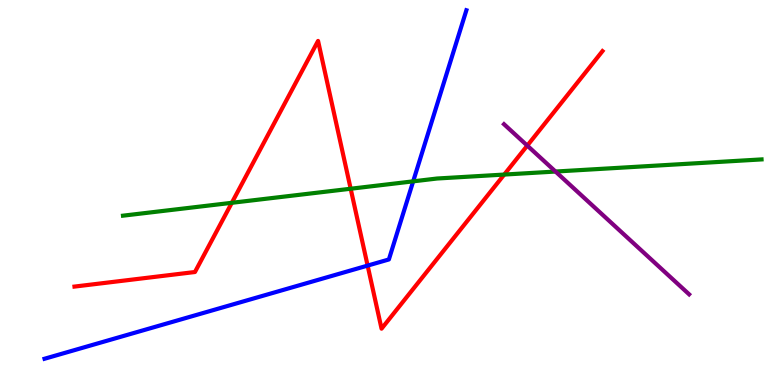[{'lines': ['blue', 'red'], 'intersections': [{'x': 4.74, 'y': 3.1}]}, {'lines': ['green', 'red'], 'intersections': [{'x': 2.99, 'y': 4.73}, {'x': 4.52, 'y': 5.1}, {'x': 6.51, 'y': 5.47}]}, {'lines': ['purple', 'red'], 'intersections': [{'x': 6.8, 'y': 6.22}]}, {'lines': ['blue', 'green'], 'intersections': [{'x': 5.33, 'y': 5.29}]}, {'lines': ['blue', 'purple'], 'intersections': []}, {'lines': ['green', 'purple'], 'intersections': [{'x': 7.17, 'y': 5.54}]}]